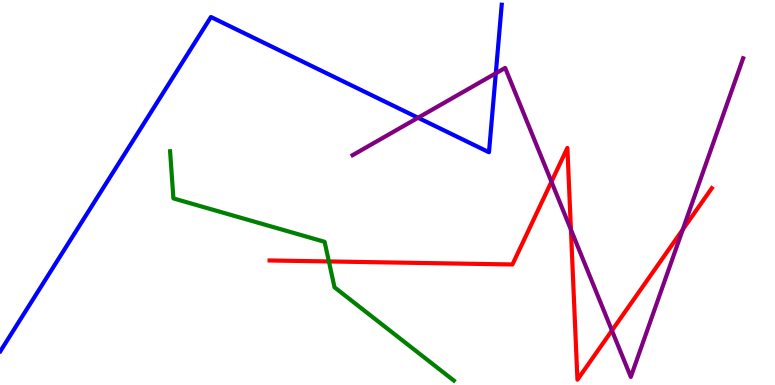[{'lines': ['blue', 'red'], 'intersections': []}, {'lines': ['green', 'red'], 'intersections': [{'x': 4.24, 'y': 3.21}]}, {'lines': ['purple', 'red'], 'intersections': [{'x': 7.12, 'y': 5.28}, {'x': 7.37, 'y': 4.03}, {'x': 7.9, 'y': 1.41}, {'x': 8.81, 'y': 4.04}]}, {'lines': ['blue', 'green'], 'intersections': []}, {'lines': ['blue', 'purple'], 'intersections': [{'x': 5.39, 'y': 6.94}, {'x': 6.4, 'y': 8.1}]}, {'lines': ['green', 'purple'], 'intersections': []}]